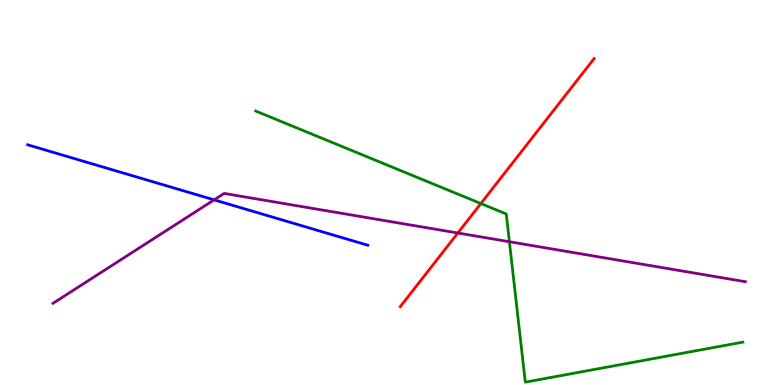[{'lines': ['blue', 'red'], 'intersections': []}, {'lines': ['green', 'red'], 'intersections': [{'x': 6.2, 'y': 4.71}]}, {'lines': ['purple', 'red'], 'intersections': [{'x': 5.91, 'y': 3.95}]}, {'lines': ['blue', 'green'], 'intersections': []}, {'lines': ['blue', 'purple'], 'intersections': [{'x': 2.76, 'y': 4.81}]}, {'lines': ['green', 'purple'], 'intersections': [{'x': 6.57, 'y': 3.72}]}]